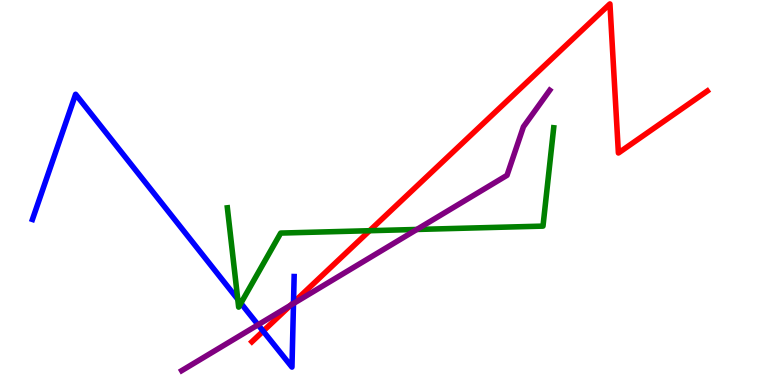[{'lines': ['blue', 'red'], 'intersections': [{'x': 3.4, 'y': 1.4}, {'x': 3.79, 'y': 2.14}]}, {'lines': ['green', 'red'], 'intersections': [{'x': 4.77, 'y': 4.01}]}, {'lines': ['purple', 'red'], 'intersections': [{'x': 3.75, 'y': 2.07}]}, {'lines': ['blue', 'green'], 'intersections': [{'x': 3.07, 'y': 2.23}, {'x': 3.11, 'y': 2.12}]}, {'lines': ['blue', 'purple'], 'intersections': [{'x': 3.33, 'y': 1.56}, {'x': 3.79, 'y': 2.12}]}, {'lines': ['green', 'purple'], 'intersections': [{'x': 5.38, 'y': 4.04}]}]